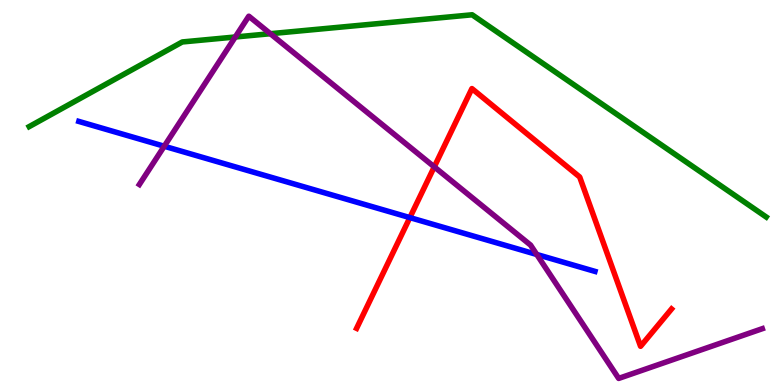[{'lines': ['blue', 'red'], 'intersections': [{'x': 5.29, 'y': 4.35}]}, {'lines': ['green', 'red'], 'intersections': []}, {'lines': ['purple', 'red'], 'intersections': [{'x': 5.6, 'y': 5.67}]}, {'lines': ['blue', 'green'], 'intersections': []}, {'lines': ['blue', 'purple'], 'intersections': [{'x': 2.12, 'y': 6.2}, {'x': 6.93, 'y': 3.39}]}, {'lines': ['green', 'purple'], 'intersections': [{'x': 3.04, 'y': 9.04}, {'x': 3.49, 'y': 9.12}]}]